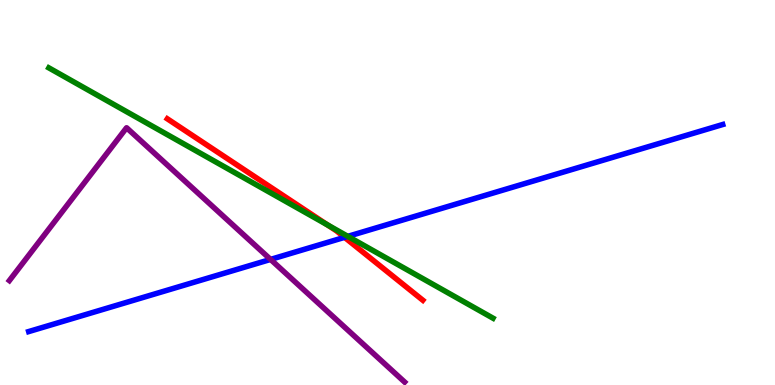[{'lines': ['blue', 'red'], 'intersections': [{'x': 4.45, 'y': 3.84}]}, {'lines': ['green', 'red'], 'intersections': [{'x': 4.23, 'y': 4.16}]}, {'lines': ['purple', 'red'], 'intersections': []}, {'lines': ['blue', 'green'], 'intersections': [{'x': 4.49, 'y': 3.86}]}, {'lines': ['blue', 'purple'], 'intersections': [{'x': 3.49, 'y': 3.26}]}, {'lines': ['green', 'purple'], 'intersections': []}]